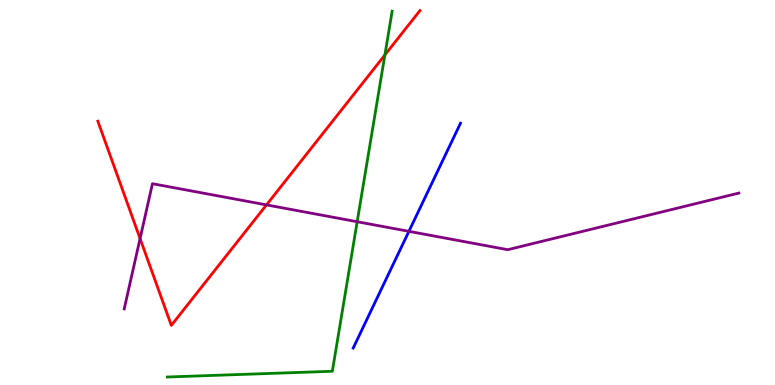[{'lines': ['blue', 'red'], 'intersections': []}, {'lines': ['green', 'red'], 'intersections': [{'x': 4.97, 'y': 8.57}]}, {'lines': ['purple', 'red'], 'intersections': [{'x': 1.81, 'y': 3.8}, {'x': 3.44, 'y': 4.68}]}, {'lines': ['blue', 'green'], 'intersections': []}, {'lines': ['blue', 'purple'], 'intersections': [{'x': 5.28, 'y': 3.99}]}, {'lines': ['green', 'purple'], 'intersections': [{'x': 4.61, 'y': 4.24}]}]